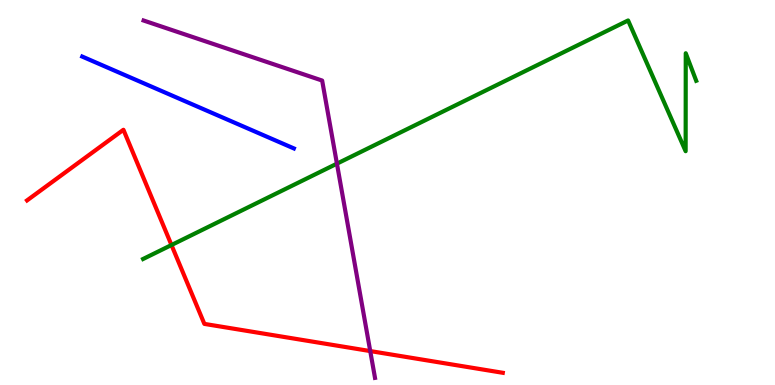[{'lines': ['blue', 'red'], 'intersections': []}, {'lines': ['green', 'red'], 'intersections': [{'x': 2.21, 'y': 3.64}]}, {'lines': ['purple', 'red'], 'intersections': [{'x': 4.78, 'y': 0.881}]}, {'lines': ['blue', 'green'], 'intersections': []}, {'lines': ['blue', 'purple'], 'intersections': []}, {'lines': ['green', 'purple'], 'intersections': [{'x': 4.35, 'y': 5.75}]}]